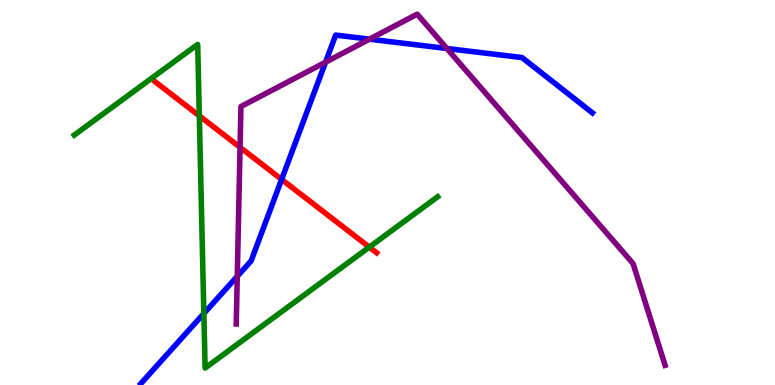[{'lines': ['blue', 'red'], 'intersections': [{'x': 3.63, 'y': 5.34}]}, {'lines': ['green', 'red'], 'intersections': [{'x': 2.57, 'y': 6.99}, {'x': 4.77, 'y': 3.58}]}, {'lines': ['purple', 'red'], 'intersections': [{'x': 3.1, 'y': 6.17}]}, {'lines': ['blue', 'green'], 'intersections': [{'x': 2.63, 'y': 1.86}]}, {'lines': ['blue', 'purple'], 'intersections': [{'x': 3.06, 'y': 2.82}, {'x': 4.2, 'y': 8.38}, {'x': 4.77, 'y': 8.98}, {'x': 5.77, 'y': 8.74}]}, {'lines': ['green', 'purple'], 'intersections': []}]